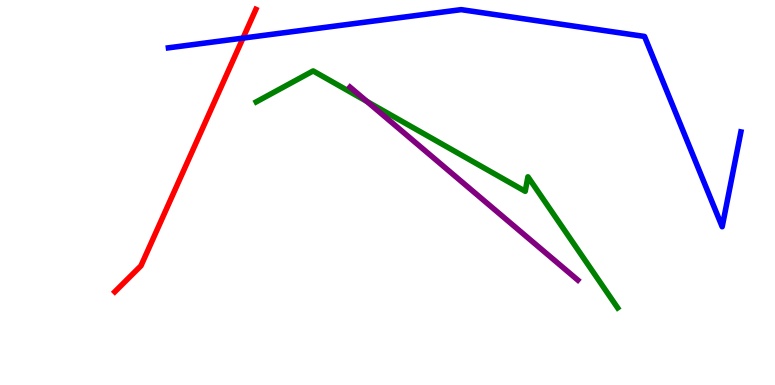[{'lines': ['blue', 'red'], 'intersections': [{'x': 3.14, 'y': 9.01}]}, {'lines': ['green', 'red'], 'intersections': []}, {'lines': ['purple', 'red'], 'intersections': []}, {'lines': ['blue', 'green'], 'intersections': []}, {'lines': ['blue', 'purple'], 'intersections': []}, {'lines': ['green', 'purple'], 'intersections': [{'x': 4.73, 'y': 7.36}]}]